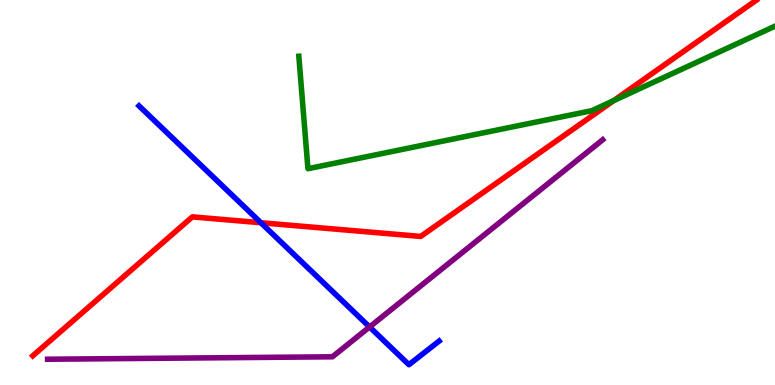[{'lines': ['blue', 'red'], 'intersections': [{'x': 3.37, 'y': 4.21}]}, {'lines': ['green', 'red'], 'intersections': [{'x': 7.92, 'y': 7.39}]}, {'lines': ['purple', 'red'], 'intersections': []}, {'lines': ['blue', 'green'], 'intersections': []}, {'lines': ['blue', 'purple'], 'intersections': [{'x': 4.77, 'y': 1.51}]}, {'lines': ['green', 'purple'], 'intersections': []}]